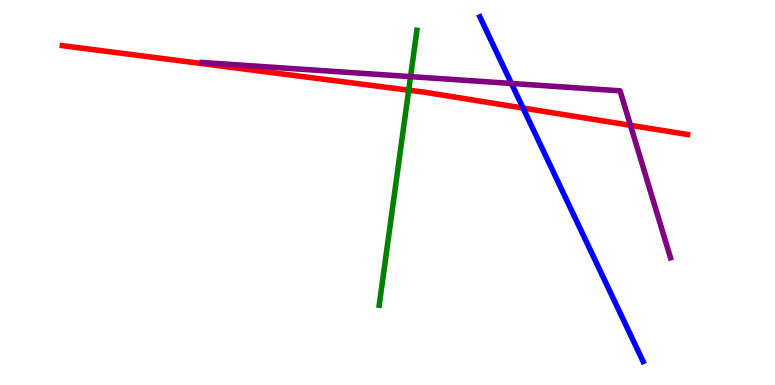[{'lines': ['blue', 'red'], 'intersections': [{'x': 6.75, 'y': 7.19}]}, {'lines': ['green', 'red'], 'intersections': [{'x': 5.27, 'y': 7.66}]}, {'lines': ['purple', 'red'], 'intersections': [{'x': 8.14, 'y': 6.75}]}, {'lines': ['blue', 'green'], 'intersections': []}, {'lines': ['blue', 'purple'], 'intersections': [{'x': 6.6, 'y': 7.83}]}, {'lines': ['green', 'purple'], 'intersections': [{'x': 5.3, 'y': 8.01}]}]